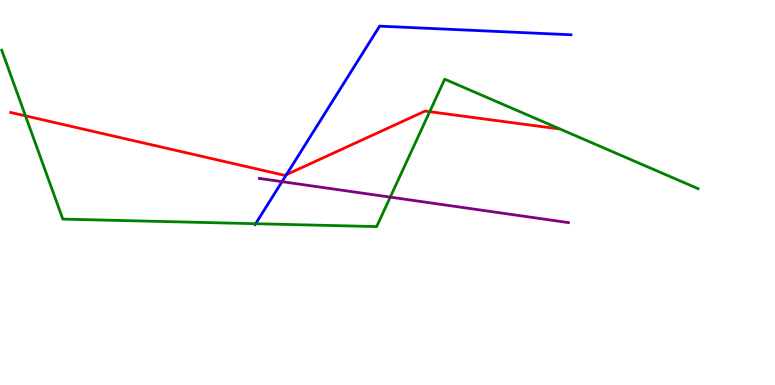[{'lines': ['blue', 'red'], 'intersections': [{'x': 3.7, 'y': 5.46}]}, {'lines': ['green', 'red'], 'intersections': [{'x': 0.329, 'y': 6.99}, {'x': 5.54, 'y': 7.1}]}, {'lines': ['purple', 'red'], 'intersections': []}, {'lines': ['blue', 'green'], 'intersections': [{'x': 3.3, 'y': 4.19}]}, {'lines': ['blue', 'purple'], 'intersections': [{'x': 3.64, 'y': 5.28}]}, {'lines': ['green', 'purple'], 'intersections': [{'x': 5.04, 'y': 4.88}]}]